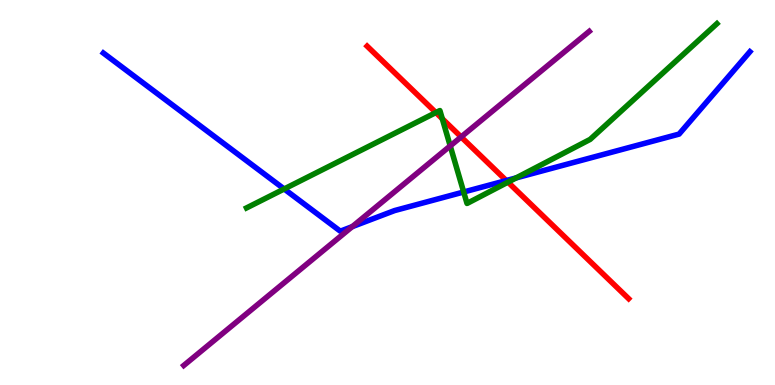[{'lines': ['blue', 'red'], 'intersections': [{'x': 6.53, 'y': 5.31}]}, {'lines': ['green', 'red'], 'intersections': [{'x': 5.62, 'y': 7.08}, {'x': 5.71, 'y': 6.92}, {'x': 6.55, 'y': 5.27}]}, {'lines': ['purple', 'red'], 'intersections': [{'x': 5.95, 'y': 6.44}]}, {'lines': ['blue', 'green'], 'intersections': [{'x': 3.67, 'y': 5.09}, {'x': 5.98, 'y': 5.01}, {'x': 6.66, 'y': 5.38}]}, {'lines': ['blue', 'purple'], 'intersections': [{'x': 4.55, 'y': 4.11}]}, {'lines': ['green', 'purple'], 'intersections': [{'x': 5.81, 'y': 6.21}]}]